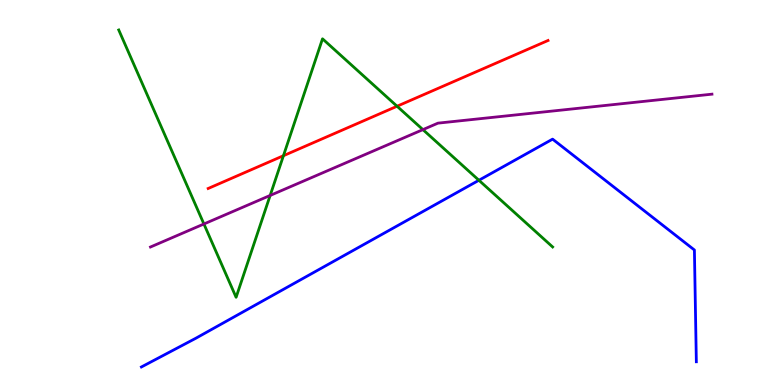[{'lines': ['blue', 'red'], 'intersections': []}, {'lines': ['green', 'red'], 'intersections': [{'x': 3.66, 'y': 5.96}, {'x': 5.12, 'y': 7.24}]}, {'lines': ['purple', 'red'], 'intersections': []}, {'lines': ['blue', 'green'], 'intersections': [{'x': 6.18, 'y': 5.32}]}, {'lines': ['blue', 'purple'], 'intersections': []}, {'lines': ['green', 'purple'], 'intersections': [{'x': 2.63, 'y': 4.18}, {'x': 3.49, 'y': 4.92}, {'x': 5.46, 'y': 6.63}]}]